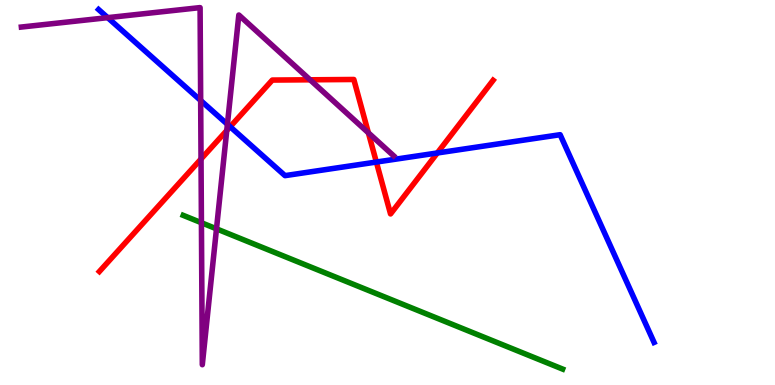[{'lines': ['blue', 'red'], 'intersections': [{'x': 2.97, 'y': 6.71}, {'x': 4.86, 'y': 5.79}, {'x': 5.64, 'y': 6.03}]}, {'lines': ['green', 'red'], 'intersections': []}, {'lines': ['purple', 'red'], 'intersections': [{'x': 2.59, 'y': 5.87}, {'x': 2.93, 'y': 6.61}, {'x': 4.0, 'y': 7.93}, {'x': 4.75, 'y': 6.55}]}, {'lines': ['blue', 'green'], 'intersections': []}, {'lines': ['blue', 'purple'], 'intersections': [{'x': 1.39, 'y': 9.54}, {'x': 2.59, 'y': 7.39}, {'x': 2.93, 'y': 6.77}]}, {'lines': ['green', 'purple'], 'intersections': [{'x': 2.6, 'y': 4.21}, {'x': 2.79, 'y': 4.06}]}]